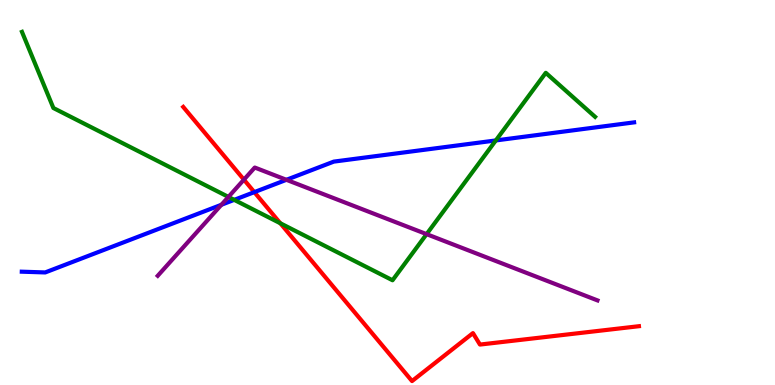[{'lines': ['blue', 'red'], 'intersections': [{'x': 3.28, 'y': 5.01}]}, {'lines': ['green', 'red'], 'intersections': [{'x': 3.62, 'y': 4.2}]}, {'lines': ['purple', 'red'], 'intersections': [{'x': 3.15, 'y': 5.33}]}, {'lines': ['blue', 'green'], 'intersections': [{'x': 3.02, 'y': 4.81}, {'x': 6.4, 'y': 6.35}]}, {'lines': ['blue', 'purple'], 'intersections': [{'x': 2.86, 'y': 4.68}, {'x': 3.7, 'y': 5.33}]}, {'lines': ['green', 'purple'], 'intersections': [{'x': 2.95, 'y': 4.89}, {'x': 5.5, 'y': 3.92}]}]